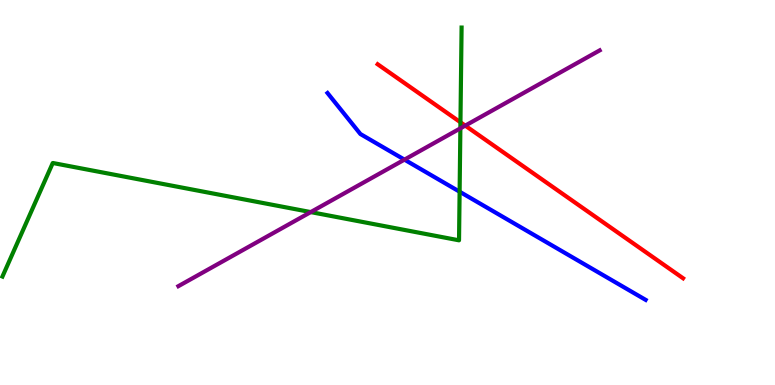[{'lines': ['blue', 'red'], 'intersections': []}, {'lines': ['green', 'red'], 'intersections': [{'x': 5.94, 'y': 6.82}]}, {'lines': ['purple', 'red'], 'intersections': [{'x': 6.0, 'y': 6.74}]}, {'lines': ['blue', 'green'], 'intersections': [{'x': 5.93, 'y': 5.02}]}, {'lines': ['blue', 'purple'], 'intersections': [{'x': 5.22, 'y': 5.85}]}, {'lines': ['green', 'purple'], 'intersections': [{'x': 4.01, 'y': 4.49}, {'x': 5.94, 'y': 6.67}]}]